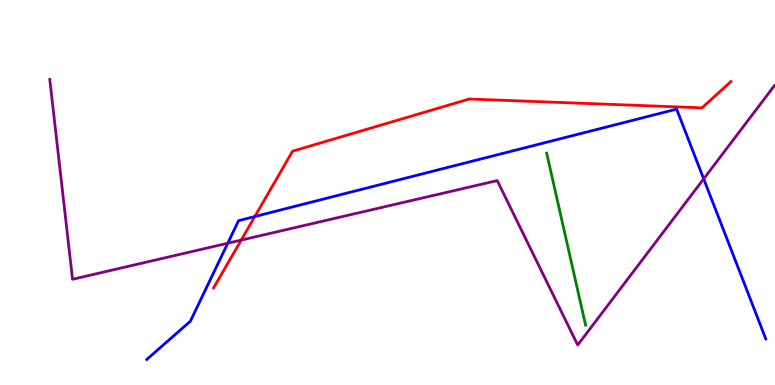[{'lines': ['blue', 'red'], 'intersections': [{'x': 3.29, 'y': 4.38}]}, {'lines': ['green', 'red'], 'intersections': []}, {'lines': ['purple', 'red'], 'intersections': [{'x': 3.11, 'y': 3.76}]}, {'lines': ['blue', 'green'], 'intersections': []}, {'lines': ['blue', 'purple'], 'intersections': [{'x': 2.94, 'y': 3.68}, {'x': 9.08, 'y': 5.35}]}, {'lines': ['green', 'purple'], 'intersections': []}]